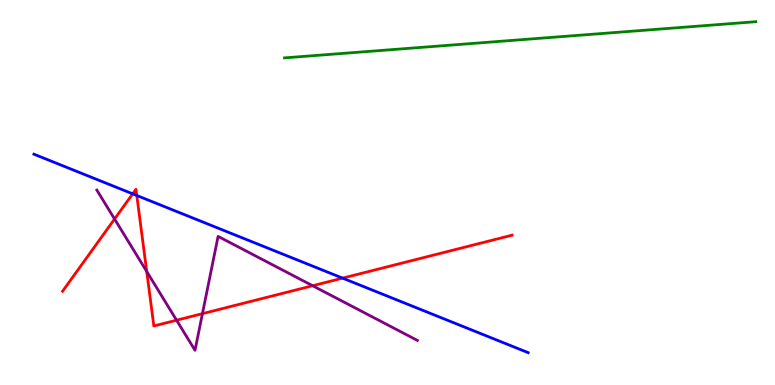[{'lines': ['blue', 'red'], 'intersections': [{'x': 1.71, 'y': 4.97}, {'x': 1.77, 'y': 4.92}, {'x': 4.42, 'y': 2.78}]}, {'lines': ['green', 'red'], 'intersections': []}, {'lines': ['purple', 'red'], 'intersections': [{'x': 1.48, 'y': 4.31}, {'x': 1.89, 'y': 2.95}, {'x': 2.28, 'y': 1.68}, {'x': 2.61, 'y': 1.85}, {'x': 4.03, 'y': 2.58}]}, {'lines': ['blue', 'green'], 'intersections': []}, {'lines': ['blue', 'purple'], 'intersections': []}, {'lines': ['green', 'purple'], 'intersections': []}]